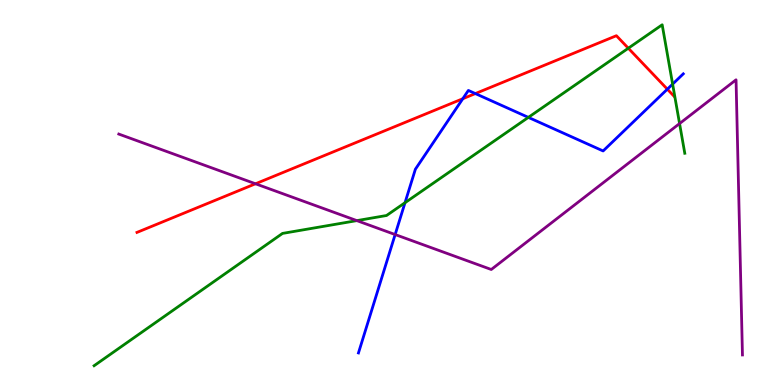[{'lines': ['blue', 'red'], 'intersections': [{'x': 5.97, 'y': 7.44}, {'x': 6.13, 'y': 7.57}, {'x': 8.61, 'y': 7.68}]}, {'lines': ['green', 'red'], 'intersections': [{'x': 8.11, 'y': 8.75}]}, {'lines': ['purple', 'red'], 'intersections': [{'x': 3.3, 'y': 5.23}]}, {'lines': ['blue', 'green'], 'intersections': [{'x': 5.23, 'y': 4.73}, {'x': 6.82, 'y': 6.95}, {'x': 8.68, 'y': 7.82}]}, {'lines': ['blue', 'purple'], 'intersections': [{'x': 5.1, 'y': 3.91}]}, {'lines': ['green', 'purple'], 'intersections': [{'x': 4.6, 'y': 4.27}, {'x': 8.77, 'y': 6.79}]}]